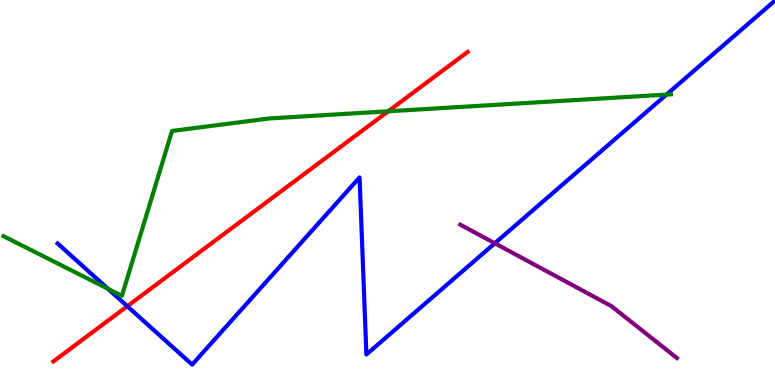[{'lines': ['blue', 'red'], 'intersections': [{'x': 1.64, 'y': 2.05}]}, {'lines': ['green', 'red'], 'intersections': [{'x': 5.01, 'y': 7.11}]}, {'lines': ['purple', 'red'], 'intersections': []}, {'lines': ['blue', 'green'], 'intersections': [{'x': 1.39, 'y': 2.5}, {'x': 8.6, 'y': 7.54}]}, {'lines': ['blue', 'purple'], 'intersections': [{'x': 6.38, 'y': 3.68}]}, {'lines': ['green', 'purple'], 'intersections': []}]